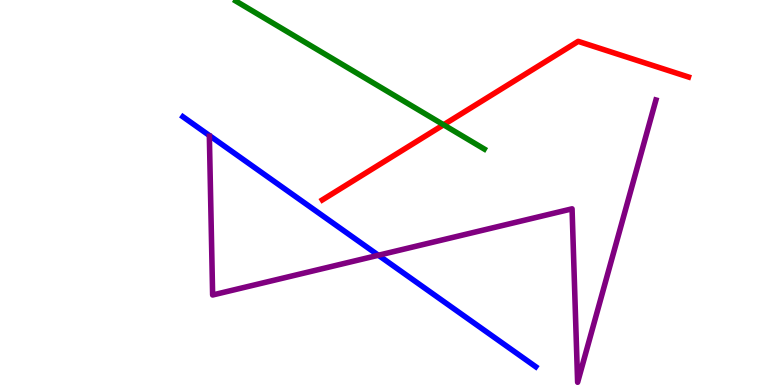[{'lines': ['blue', 'red'], 'intersections': []}, {'lines': ['green', 'red'], 'intersections': [{'x': 5.72, 'y': 6.76}]}, {'lines': ['purple', 'red'], 'intersections': []}, {'lines': ['blue', 'green'], 'intersections': []}, {'lines': ['blue', 'purple'], 'intersections': [{'x': 4.88, 'y': 3.37}]}, {'lines': ['green', 'purple'], 'intersections': []}]